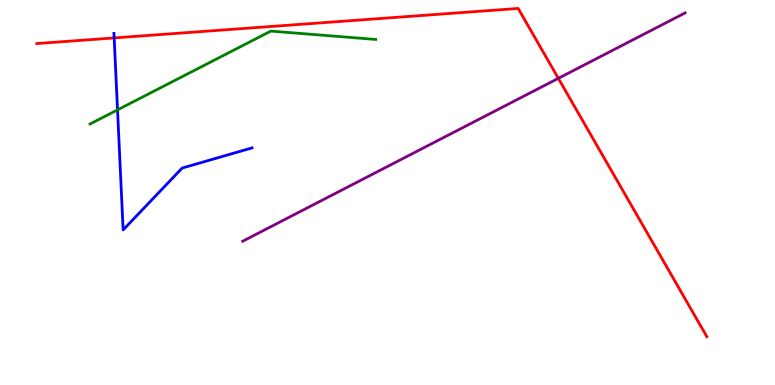[{'lines': ['blue', 'red'], 'intersections': [{'x': 1.47, 'y': 9.02}]}, {'lines': ['green', 'red'], 'intersections': []}, {'lines': ['purple', 'red'], 'intersections': [{'x': 7.2, 'y': 7.97}]}, {'lines': ['blue', 'green'], 'intersections': [{'x': 1.52, 'y': 7.15}]}, {'lines': ['blue', 'purple'], 'intersections': []}, {'lines': ['green', 'purple'], 'intersections': []}]